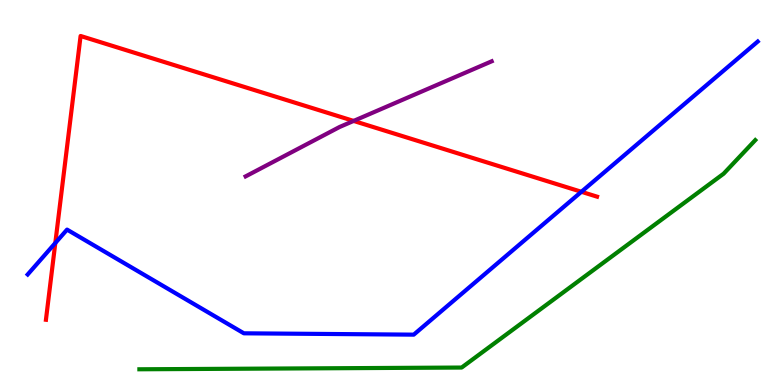[{'lines': ['blue', 'red'], 'intersections': [{'x': 0.714, 'y': 3.69}, {'x': 7.5, 'y': 5.02}]}, {'lines': ['green', 'red'], 'intersections': []}, {'lines': ['purple', 'red'], 'intersections': [{'x': 4.56, 'y': 6.86}]}, {'lines': ['blue', 'green'], 'intersections': []}, {'lines': ['blue', 'purple'], 'intersections': []}, {'lines': ['green', 'purple'], 'intersections': []}]